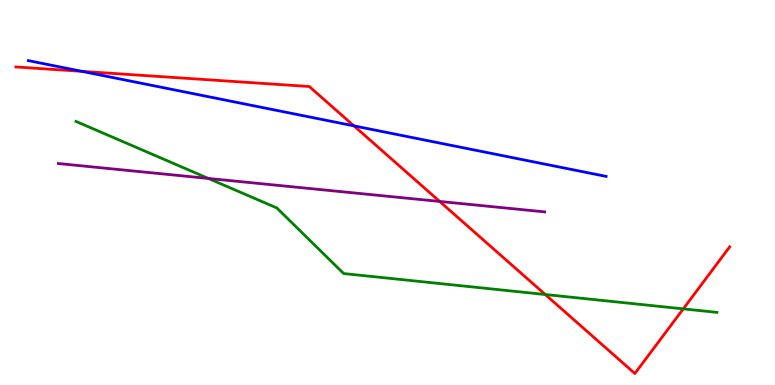[{'lines': ['blue', 'red'], 'intersections': [{'x': 1.06, 'y': 8.15}, {'x': 4.57, 'y': 6.73}]}, {'lines': ['green', 'red'], 'intersections': [{'x': 7.04, 'y': 2.35}, {'x': 8.82, 'y': 1.98}]}, {'lines': ['purple', 'red'], 'intersections': [{'x': 5.67, 'y': 4.77}]}, {'lines': ['blue', 'green'], 'intersections': []}, {'lines': ['blue', 'purple'], 'intersections': []}, {'lines': ['green', 'purple'], 'intersections': [{'x': 2.69, 'y': 5.37}]}]